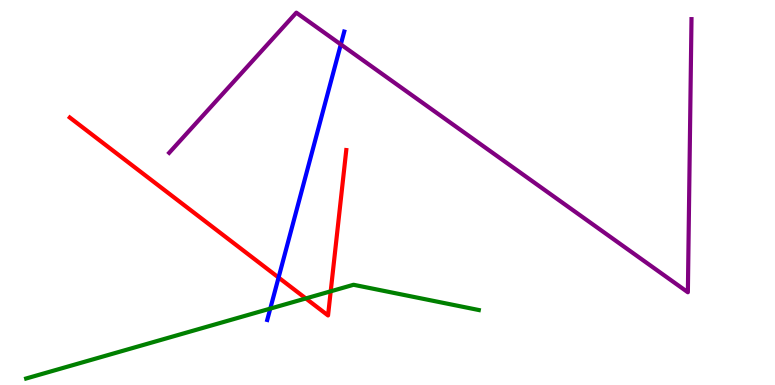[{'lines': ['blue', 'red'], 'intersections': [{'x': 3.59, 'y': 2.79}]}, {'lines': ['green', 'red'], 'intersections': [{'x': 3.95, 'y': 2.25}, {'x': 4.27, 'y': 2.43}]}, {'lines': ['purple', 'red'], 'intersections': []}, {'lines': ['blue', 'green'], 'intersections': [{'x': 3.49, 'y': 1.98}]}, {'lines': ['blue', 'purple'], 'intersections': [{'x': 4.4, 'y': 8.85}]}, {'lines': ['green', 'purple'], 'intersections': []}]